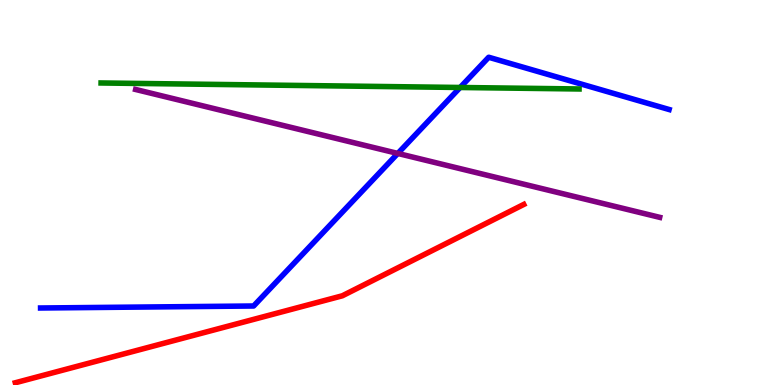[{'lines': ['blue', 'red'], 'intersections': []}, {'lines': ['green', 'red'], 'intersections': []}, {'lines': ['purple', 'red'], 'intersections': []}, {'lines': ['blue', 'green'], 'intersections': [{'x': 5.94, 'y': 7.73}]}, {'lines': ['blue', 'purple'], 'intersections': [{'x': 5.13, 'y': 6.01}]}, {'lines': ['green', 'purple'], 'intersections': []}]